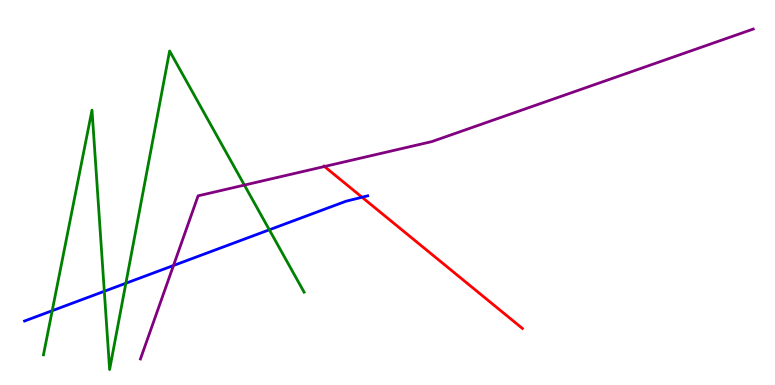[{'lines': ['blue', 'red'], 'intersections': [{'x': 4.67, 'y': 4.88}]}, {'lines': ['green', 'red'], 'intersections': []}, {'lines': ['purple', 'red'], 'intersections': [{'x': 4.19, 'y': 5.68}]}, {'lines': ['blue', 'green'], 'intersections': [{'x': 0.674, 'y': 1.93}, {'x': 1.35, 'y': 2.43}, {'x': 1.62, 'y': 2.64}, {'x': 3.48, 'y': 4.03}]}, {'lines': ['blue', 'purple'], 'intersections': [{'x': 2.24, 'y': 3.1}]}, {'lines': ['green', 'purple'], 'intersections': [{'x': 3.15, 'y': 5.19}]}]